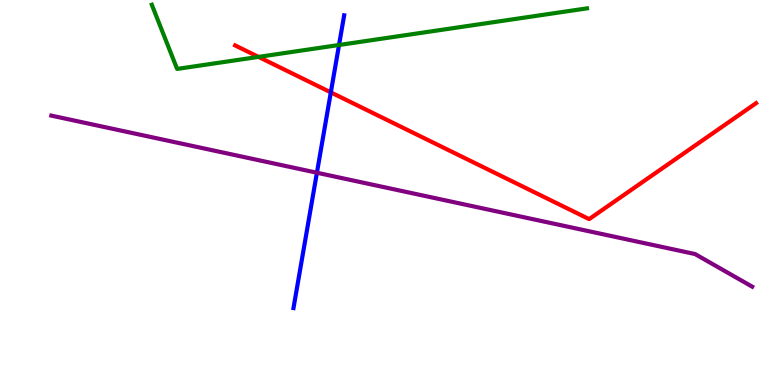[{'lines': ['blue', 'red'], 'intersections': [{'x': 4.27, 'y': 7.6}]}, {'lines': ['green', 'red'], 'intersections': [{'x': 3.34, 'y': 8.52}]}, {'lines': ['purple', 'red'], 'intersections': []}, {'lines': ['blue', 'green'], 'intersections': [{'x': 4.37, 'y': 8.83}]}, {'lines': ['blue', 'purple'], 'intersections': [{'x': 4.09, 'y': 5.51}]}, {'lines': ['green', 'purple'], 'intersections': []}]